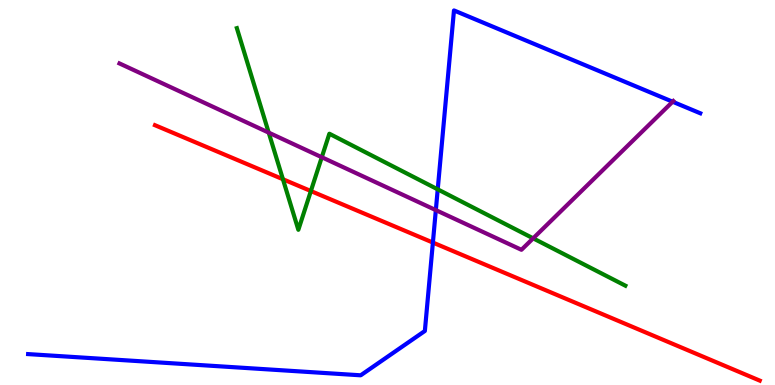[{'lines': ['blue', 'red'], 'intersections': [{'x': 5.59, 'y': 3.7}]}, {'lines': ['green', 'red'], 'intersections': [{'x': 3.65, 'y': 5.34}, {'x': 4.01, 'y': 5.04}]}, {'lines': ['purple', 'red'], 'intersections': []}, {'lines': ['blue', 'green'], 'intersections': [{'x': 5.65, 'y': 5.08}]}, {'lines': ['blue', 'purple'], 'intersections': [{'x': 5.62, 'y': 4.54}, {'x': 8.68, 'y': 7.36}]}, {'lines': ['green', 'purple'], 'intersections': [{'x': 3.47, 'y': 6.55}, {'x': 4.15, 'y': 5.92}, {'x': 6.88, 'y': 3.81}]}]